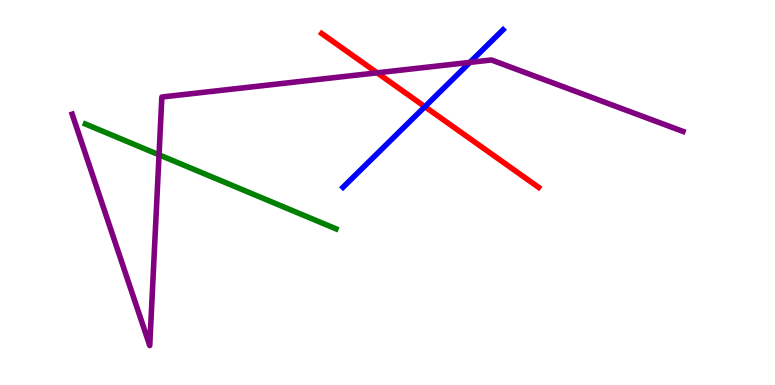[{'lines': ['blue', 'red'], 'intersections': [{'x': 5.48, 'y': 7.23}]}, {'lines': ['green', 'red'], 'intersections': []}, {'lines': ['purple', 'red'], 'intersections': [{'x': 4.87, 'y': 8.11}]}, {'lines': ['blue', 'green'], 'intersections': []}, {'lines': ['blue', 'purple'], 'intersections': [{'x': 6.06, 'y': 8.38}]}, {'lines': ['green', 'purple'], 'intersections': [{'x': 2.05, 'y': 5.98}]}]